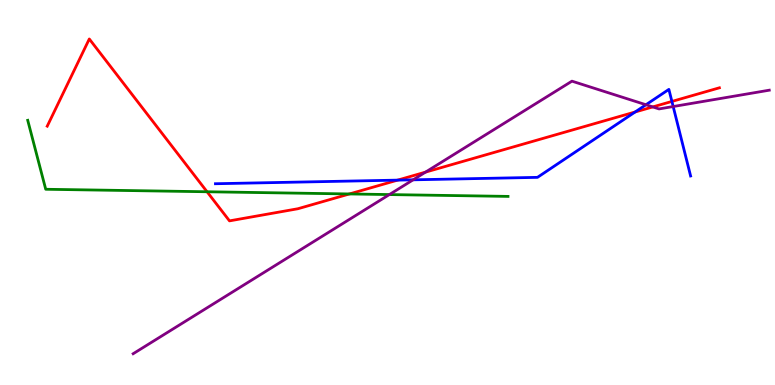[{'lines': ['blue', 'red'], 'intersections': [{'x': 5.13, 'y': 5.32}, {'x': 8.2, 'y': 7.09}, {'x': 8.67, 'y': 7.37}]}, {'lines': ['green', 'red'], 'intersections': [{'x': 2.67, 'y': 5.02}, {'x': 4.51, 'y': 4.96}]}, {'lines': ['purple', 'red'], 'intersections': [{'x': 5.49, 'y': 5.53}, {'x': 8.42, 'y': 7.22}]}, {'lines': ['blue', 'green'], 'intersections': []}, {'lines': ['blue', 'purple'], 'intersections': [{'x': 5.33, 'y': 5.33}, {'x': 8.33, 'y': 7.28}, {'x': 8.69, 'y': 7.23}]}, {'lines': ['green', 'purple'], 'intersections': [{'x': 5.02, 'y': 4.95}]}]